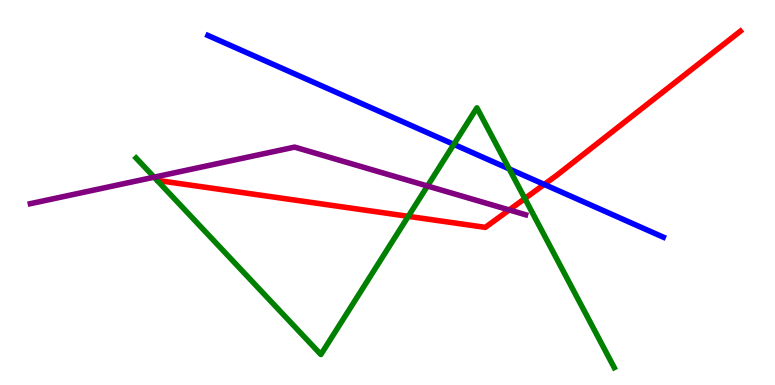[{'lines': ['blue', 'red'], 'intersections': [{'x': 7.02, 'y': 5.21}]}, {'lines': ['green', 'red'], 'intersections': [{'x': 5.27, 'y': 4.38}, {'x': 6.77, 'y': 4.84}]}, {'lines': ['purple', 'red'], 'intersections': [{'x': 6.57, 'y': 4.55}]}, {'lines': ['blue', 'green'], 'intersections': [{'x': 5.86, 'y': 6.25}, {'x': 6.57, 'y': 5.61}]}, {'lines': ['blue', 'purple'], 'intersections': []}, {'lines': ['green', 'purple'], 'intersections': [{'x': 1.99, 'y': 5.4}, {'x': 5.52, 'y': 5.17}]}]